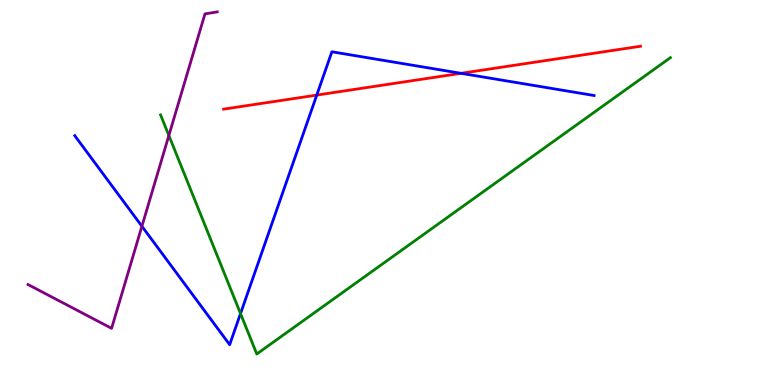[{'lines': ['blue', 'red'], 'intersections': [{'x': 4.09, 'y': 7.53}, {'x': 5.95, 'y': 8.1}]}, {'lines': ['green', 'red'], 'intersections': []}, {'lines': ['purple', 'red'], 'intersections': []}, {'lines': ['blue', 'green'], 'intersections': [{'x': 3.1, 'y': 1.85}]}, {'lines': ['blue', 'purple'], 'intersections': [{'x': 1.83, 'y': 4.12}]}, {'lines': ['green', 'purple'], 'intersections': [{'x': 2.18, 'y': 6.48}]}]